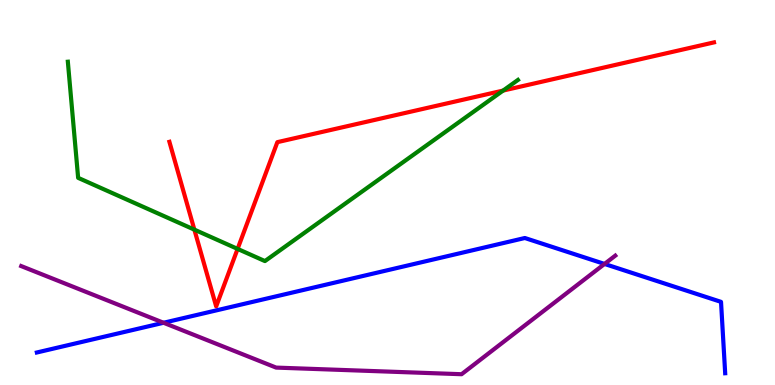[{'lines': ['blue', 'red'], 'intersections': []}, {'lines': ['green', 'red'], 'intersections': [{'x': 2.51, 'y': 4.04}, {'x': 3.07, 'y': 3.53}, {'x': 6.49, 'y': 7.65}]}, {'lines': ['purple', 'red'], 'intersections': []}, {'lines': ['blue', 'green'], 'intersections': []}, {'lines': ['blue', 'purple'], 'intersections': [{'x': 2.11, 'y': 1.62}, {'x': 7.8, 'y': 3.14}]}, {'lines': ['green', 'purple'], 'intersections': []}]